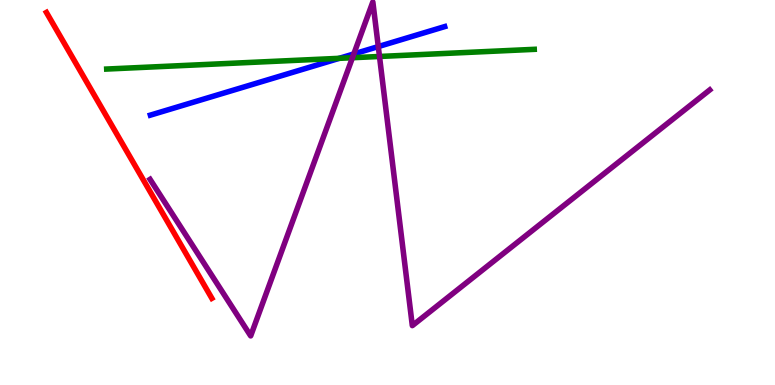[{'lines': ['blue', 'red'], 'intersections': []}, {'lines': ['green', 'red'], 'intersections': []}, {'lines': ['purple', 'red'], 'intersections': []}, {'lines': ['blue', 'green'], 'intersections': [{'x': 4.38, 'y': 8.48}]}, {'lines': ['blue', 'purple'], 'intersections': [{'x': 4.57, 'y': 8.6}, {'x': 4.88, 'y': 8.79}]}, {'lines': ['green', 'purple'], 'intersections': [{'x': 4.55, 'y': 8.5}, {'x': 4.9, 'y': 8.53}]}]